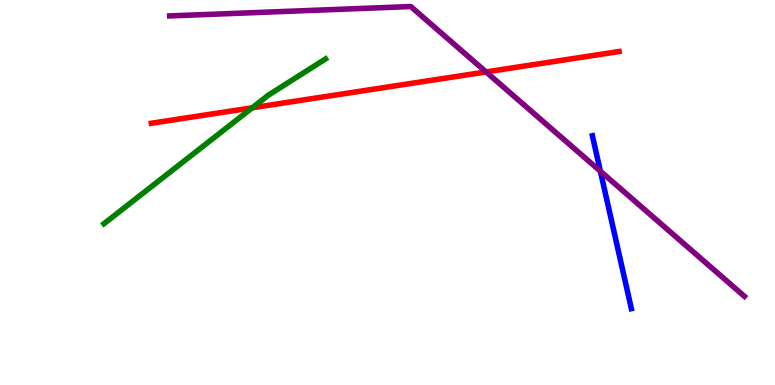[{'lines': ['blue', 'red'], 'intersections': []}, {'lines': ['green', 'red'], 'intersections': [{'x': 3.25, 'y': 7.2}]}, {'lines': ['purple', 'red'], 'intersections': [{'x': 6.27, 'y': 8.13}]}, {'lines': ['blue', 'green'], 'intersections': []}, {'lines': ['blue', 'purple'], 'intersections': [{'x': 7.75, 'y': 5.55}]}, {'lines': ['green', 'purple'], 'intersections': []}]